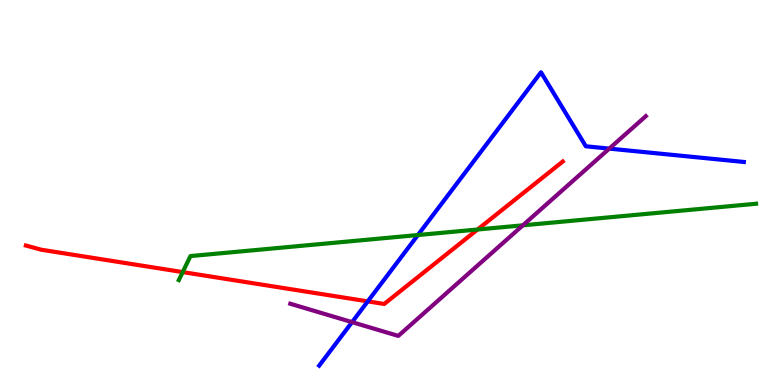[{'lines': ['blue', 'red'], 'intersections': [{'x': 4.75, 'y': 2.17}]}, {'lines': ['green', 'red'], 'intersections': [{'x': 2.36, 'y': 2.93}, {'x': 6.16, 'y': 4.04}]}, {'lines': ['purple', 'red'], 'intersections': []}, {'lines': ['blue', 'green'], 'intersections': [{'x': 5.39, 'y': 3.9}]}, {'lines': ['blue', 'purple'], 'intersections': [{'x': 4.54, 'y': 1.63}, {'x': 7.86, 'y': 6.14}]}, {'lines': ['green', 'purple'], 'intersections': [{'x': 6.75, 'y': 4.15}]}]